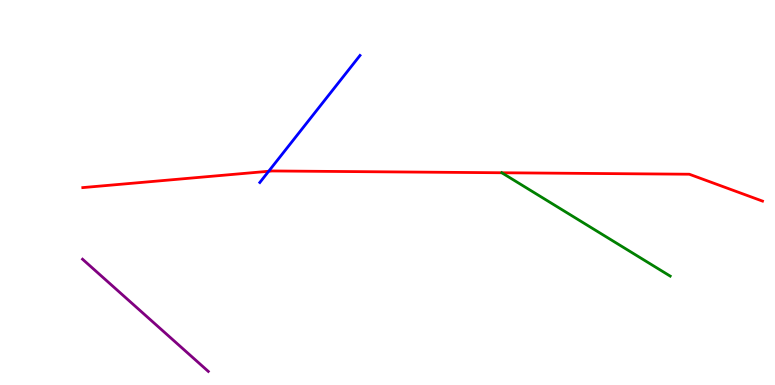[{'lines': ['blue', 'red'], 'intersections': [{'x': 3.47, 'y': 5.55}]}, {'lines': ['green', 'red'], 'intersections': [{'x': 6.47, 'y': 5.51}]}, {'lines': ['purple', 'red'], 'intersections': []}, {'lines': ['blue', 'green'], 'intersections': []}, {'lines': ['blue', 'purple'], 'intersections': []}, {'lines': ['green', 'purple'], 'intersections': []}]